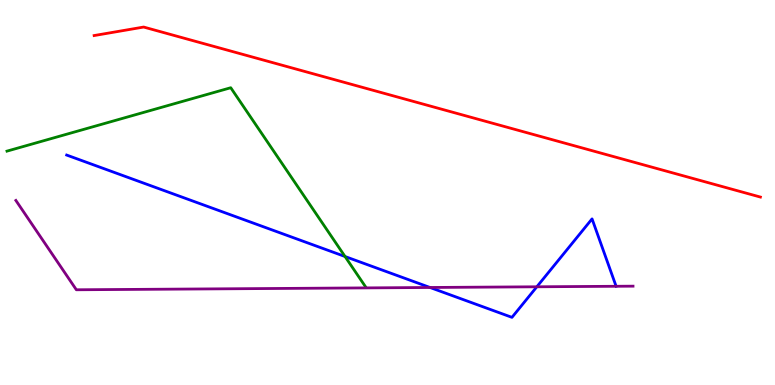[{'lines': ['blue', 'red'], 'intersections': []}, {'lines': ['green', 'red'], 'intersections': []}, {'lines': ['purple', 'red'], 'intersections': []}, {'lines': ['blue', 'green'], 'intersections': [{'x': 4.45, 'y': 3.34}]}, {'lines': ['blue', 'purple'], 'intersections': [{'x': 5.55, 'y': 2.53}, {'x': 6.93, 'y': 2.55}]}, {'lines': ['green', 'purple'], 'intersections': []}]